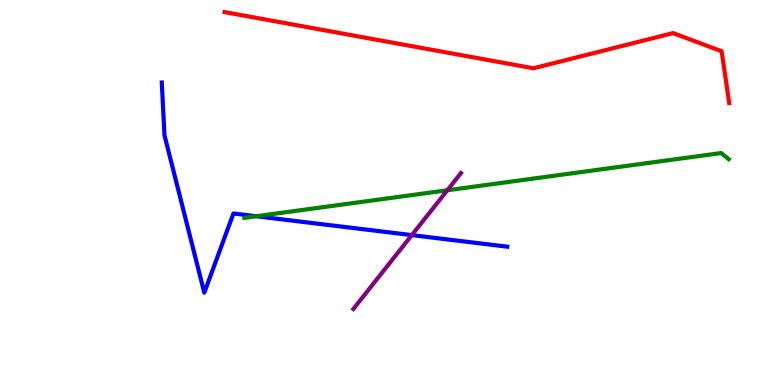[{'lines': ['blue', 'red'], 'intersections': []}, {'lines': ['green', 'red'], 'intersections': []}, {'lines': ['purple', 'red'], 'intersections': []}, {'lines': ['blue', 'green'], 'intersections': [{'x': 3.31, 'y': 4.38}]}, {'lines': ['blue', 'purple'], 'intersections': [{'x': 5.31, 'y': 3.89}]}, {'lines': ['green', 'purple'], 'intersections': [{'x': 5.77, 'y': 5.06}]}]